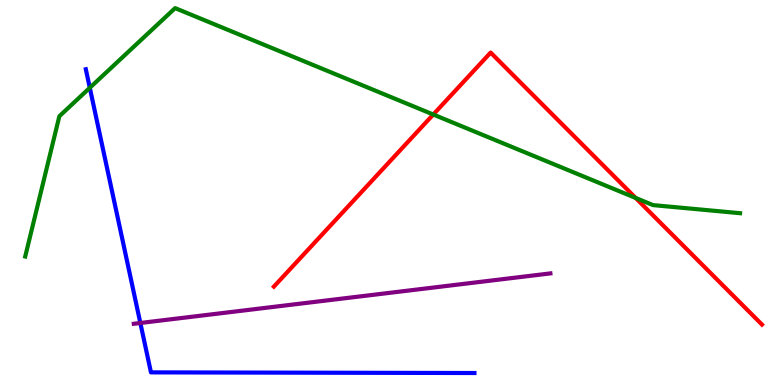[{'lines': ['blue', 'red'], 'intersections': []}, {'lines': ['green', 'red'], 'intersections': [{'x': 5.59, 'y': 7.03}, {'x': 8.2, 'y': 4.86}]}, {'lines': ['purple', 'red'], 'intersections': []}, {'lines': ['blue', 'green'], 'intersections': [{'x': 1.16, 'y': 7.72}]}, {'lines': ['blue', 'purple'], 'intersections': [{'x': 1.81, 'y': 1.61}]}, {'lines': ['green', 'purple'], 'intersections': []}]